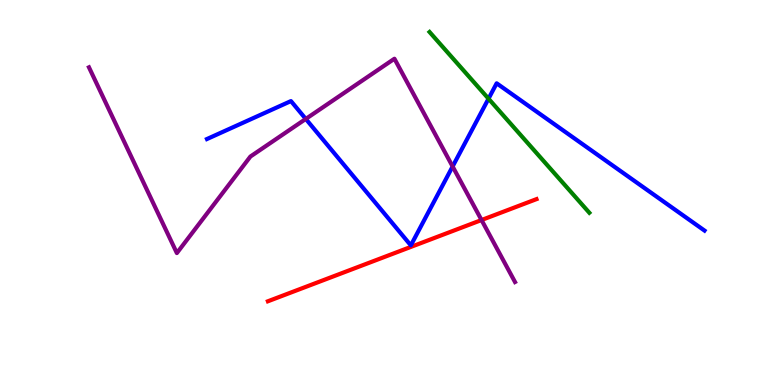[{'lines': ['blue', 'red'], 'intersections': []}, {'lines': ['green', 'red'], 'intersections': []}, {'lines': ['purple', 'red'], 'intersections': [{'x': 6.21, 'y': 4.28}]}, {'lines': ['blue', 'green'], 'intersections': [{'x': 6.3, 'y': 7.44}]}, {'lines': ['blue', 'purple'], 'intersections': [{'x': 3.95, 'y': 6.91}, {'x': 5.84, 'y': 5.68}]}, {'lines': ['green', 'purple'], 'intersections': []}]